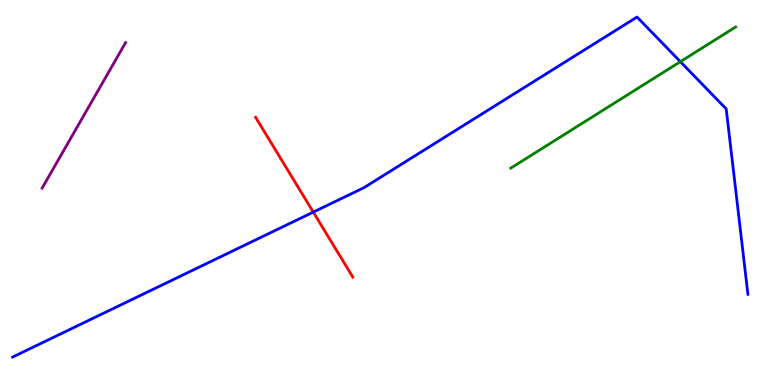[{'lines': ['blue', 'red'], 'intersections': [{'x': 4.04, 'y': 4.49}]}, {'lines': ['green', 'red'], 'intersections': []}, {'lines': ['purple', 'red'], 'intersections': []}, {'lines': ['blue', 'green'], 'intersections': [{'x': 8.78, 'y': 8.4}]}, {'lines': ['blue', 'purple'], 'intersections': []}, {'lines': ['green', 'purple'], 'intersections': []}]